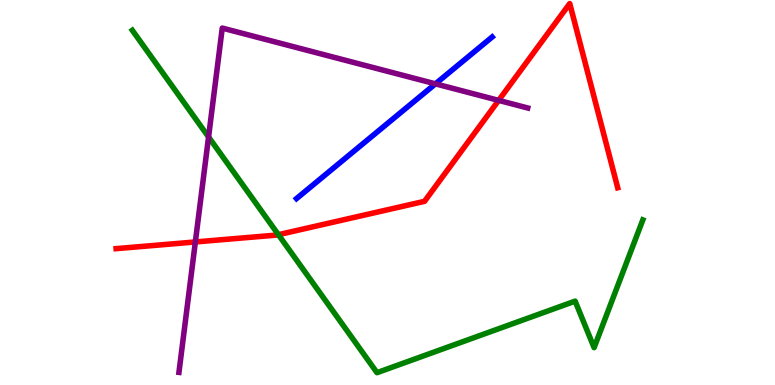[{'lines': ['blue', 'red'], 'intersections': []}, {'lines': ['green', 'red'], 'intersections': [{'x': 3.59, 'y': 3.9}]}, {'lines': ['purple', 'red'], 'intersections': [{'x': 2.52, 'y': 3.72}, {'x': 6.43, 'y': 7.39}]}, {'lines': ['blue', 'green'], 'intersections': []}, {'lines': ['blue', 'purple'], 'intersections': [{'x': 5.62, 'y': 7.82}]}, {'lines': ['green', 'purple'], 'intersections': [{'x': 2.69, 'y': 6.44}]}]